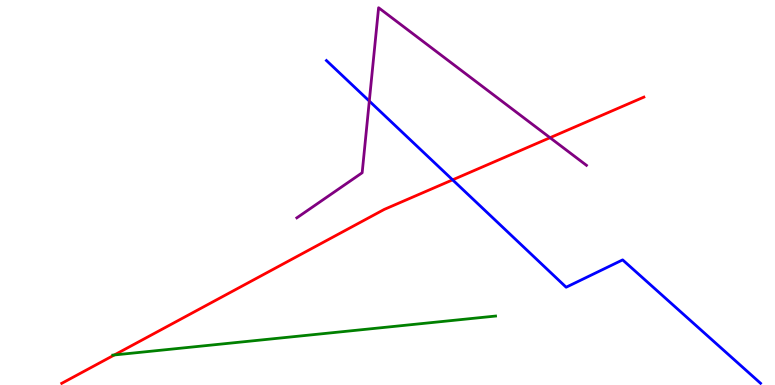[{'lines': ['blue', 'red'], 'intersections': [{'x': 5.84, 'y': 5.33}]}, {'lines': ['green', 'red'], 'intersections': [{'x': 1.48, 'y': 0.78}]}, {'lines': ['purple', 'red'], 'intersections': [{'x': 7.1, 'y': 6.42}]}, {'lines': ['blue', 'green'], 'intersections': []}, {'lines': ['blue', 'purple'], 'intersections': [{'x': 4.77, 'y': 7.37}]}, {'lines': ['green', 'purple'], 'intersections': []}]